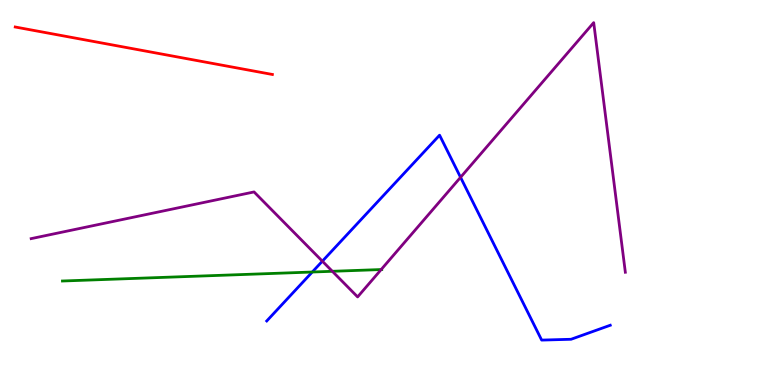[{'lines': ['blue', 'red'], 'intersections': []}, {'lines': ['green', 'red'], 'intersections': []}, {'lines': ['purple', 'red'], 'intersections': []}, {'lines': ['blue', 'green'], 'intersections': [{'x': 4.03, 'y': 2.93}]}, {'lines': ['blue', 'purple'], 'intersections': [{'x': 4.16, 'y': 3.22}, {'x': 5.94, 'y': 5.39}]}, {'lines': ['green', 'purple'], 'intersections': [{'x': 4.29, 'y': 2.95}, {'x': 4.92, 'y': 3.0}]}]